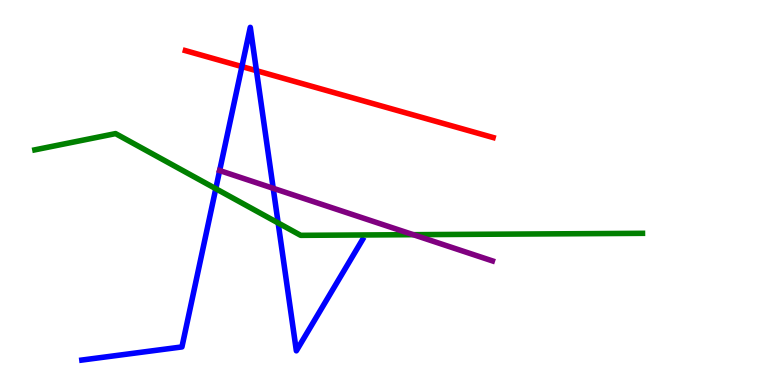[{'lines': ['blue', 'red'], 'intersections': [{'x': 3.12, 'y': 8.27}, {'x': 3.31, 'y': 8.16}]}, {'lines': ['green', 'red'], 'intersections': []}, {'lines': ['purple', 'red'], 'intersections': []}, {'lines': ['blue', 'green'], 'intersections': [{'x': 2.78, 'y': 5.1}, {'x': 3.59, 'y': 4.21}]}, {'lines': ['blue', 'purple'], 'intersections': [{'x': 2.83, 'y': 5.57}, {'x': 3.53, 'y': 5.11}]}, {'lines': ['green', 'purple'], 'intersections': [{'x': 5.33, 'y': 3.9}]}]